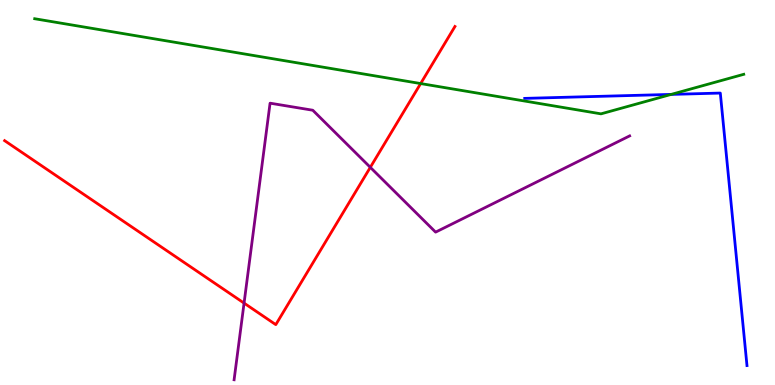[{'lines': ['blue', 'red'], 'intersections': []}, {'lines': ['green', 'red'], 'intersections': [{'x': 5.43, 'y': 7.83}]}, {'lines': ['purple', 'red'], 'intersections': [{'x': 3.15, 'y': 2.13}, {'x': 4.78, 'y': 5.65}]}, {'lines': ['blue', 'green'], 'intersections': [{'x': 8.66, 'y': 7.55}]}, {'lines': ['blue', 'purple'], 'intersections': []}, {'lines': ['green', 'purple'], 'intersections': []}]